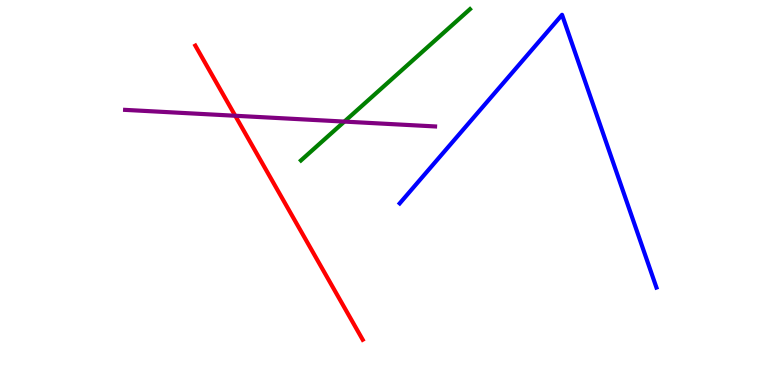[{'lines': ['blue', 'red'], 'intersections': []}, {'lines': ['green', 'red'], 'intersections': []}, {'lines': ['purple', 'red'], 'intersections': [{'x': 3.04, 'y': 6.99}]}, {'lines': ['blue', 'green'], 'intersections': []}, {'lines': ['blue', 'purple'], 'intersections': []}, {'lines': ['green', 'purple'], 'intersections': [{'x': 4.44, 'y': 6.84}]}]